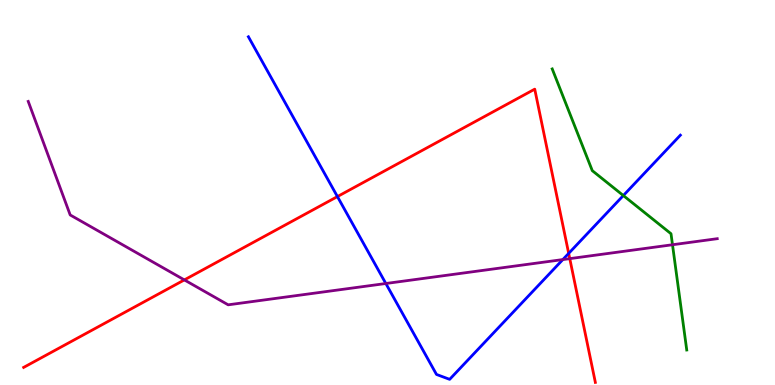[{'lines': ['blue', 'red'], 'intersections': [{'x': 4.35, 'y': 4.89}, {'x': 7.34, 'y': 3.42}]}, {'lines': ['green', 'red'], 'intersections': []}, {'lines': ['purple', 'red'], 'intersections': [{'x': 2.38, 'y': 2.73}, {'x': 7.35, 'y': 3.28}]}, {'lines': ['blue', 'green'], 'intersections': [{'x': 8.04, 'y': 4.92}]}, {'lines': ['blue', 'purple'], 'intersections': [{'x': 4.98, 'y': 2.64}, {'x': 7.26, 'y': 3.26}]}, {'lines': ['green', 'purple'], 'intersections': [{'x': 8.68, 'y': 3.64}]}]